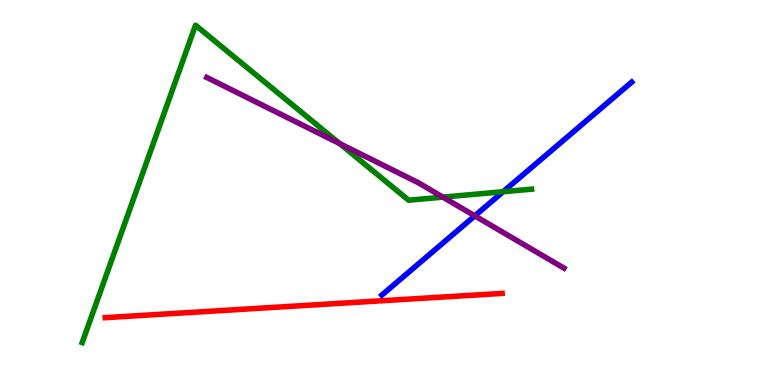[{'lines': ['blue', 'red'], 'intersections': []}, {'lines': ['green', 'red'], 'intersections': []}, {'lines': ['purple', 'red'], 'intersections': []}, {'lines': ['blue', 'green'], 'intersections': [{'x': 6.49, 'y': 5.02}]}, {'lines': ['blue', 'purple'], 'intersections': [{'x': 6.13, 'y': 4.39}]}, {'lines': ['green', 'purple'], 'intersections': [{'x': 4.38, 'y': 6.27}, {'x': 5.71, 'y': 4.88}]}]